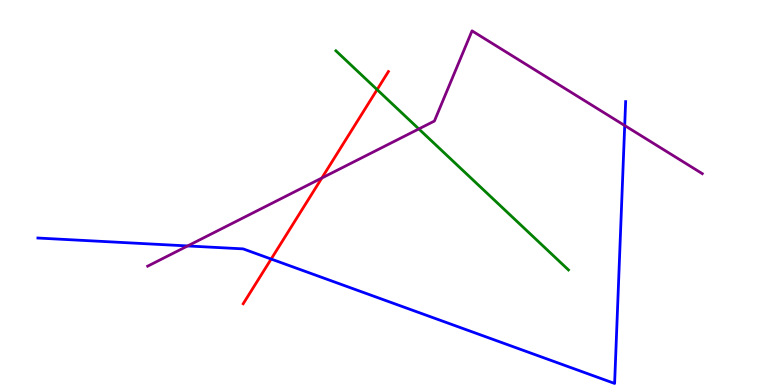[{'lines': ['blue', 'red'], 'intersections': [{'x': 3.5, 'y': 3.27}]}, {'lines': ['green', 'red'], 'intersections': [{'x': 4.87, 'y': 7.67}]}, {'lines': ['purple', 'red'], 'intersections': [{'x': 4.15, 'y': 5.38}]}, {'lines': ['blue', 'green'], 'intersections': []}, {'lines': ['blue', 'purple'], 'intersections': [{'x': 2.42, 'y': 3.61}, {'x': 8.06, 'y': 6.74}]}, {'lines': ['green', 'purple'], 'intersections': [{'x': 5.4, 'y': 6.65}]}]